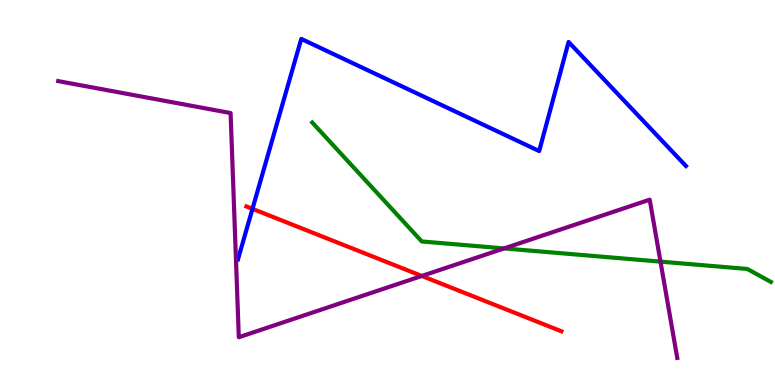[{'lines': ['blue', 'red'], 'intersections': [{'x': 3.26, 'y': 4.58}]}, {'lines': ['green', 'red'], 'intersections': []}, {'lines': ['purple', 'red'], 'intersections': [{'x': 5.44, 'y': 2.83}]}, {'lines': ['blue', 'green'], 'intersections': []}, {'lines': ['blue', 'purple'], 'intersections': []}, {'lines': ['green', 'purple'], 'intersections': [{'x': 6.5, 'y': 3.55}, {'x': 8.52, 'y': 3.2}]}]